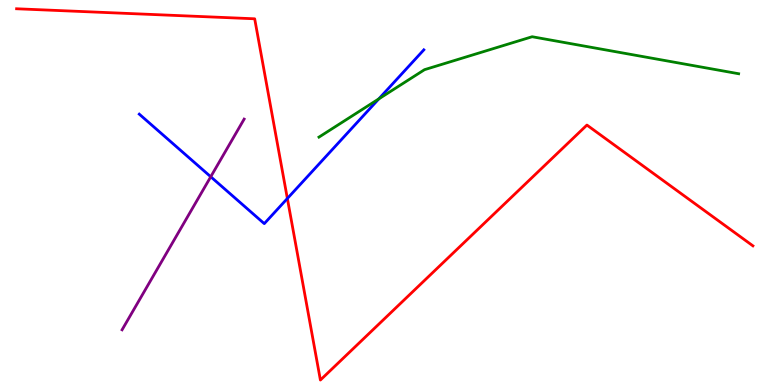[{'lines': ['blue', 'red'], 'intersections': [{'x': 3.71, 'y': 4.84}]}, {'lines': ['green', 'red'], 'intersections': []}, {'lines': ['purple', 'red'], 'intersections': []}, {'lines': ['blue', 'green'], 'intersections': [{'x': 4.89, 'y': 7.43}]}, {'lines': ['blue', 'purple'], 'intersections': [{'x': 2.72, 'y': 5.41}]}, {'lines': ['green', 'purple'], 'intersections': []}]